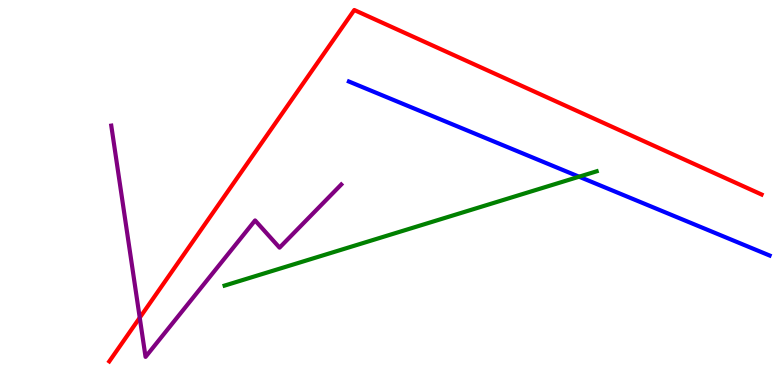[{'lines': ['blue', 'red'], 'intersections': []}, {'lines': ['green', 'red'], 'intersections': []}, {'lines': ['purple', 'red'], 'intersections': [{'x': 1.8, 'y': 1.75}]}, {'lines': ['blue', 'green'], 'intersections': [{'x': 7.47, 'y': 5.41}]}, {'lines': ['blue', 'purple'], 'intersections': []}, {'lines': ['green', 'purple'], 'intersections': []}]